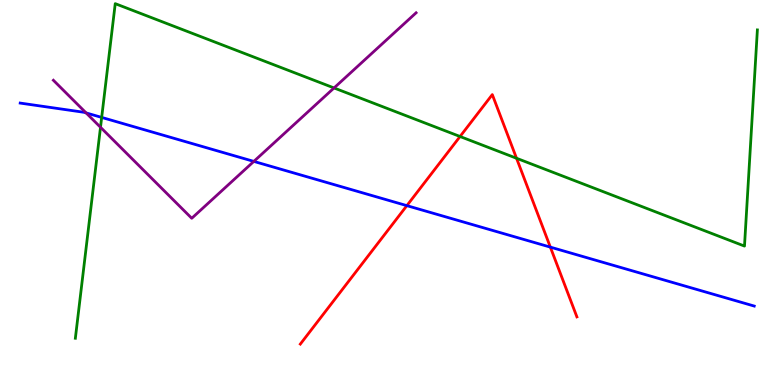[{'lines': ['blue', 'red'], 'intersections': [{'x': 5.25, 'y': 4.66}, {'x': 7.1, 'y': 3.58}]}, {'lines': ['green', 'red'], 'intersections': [{'x': 5.94, 'y': 6.45}, {'x': 6.66, 'y': 5.89}]}, {'lines': ['purple', 'red'], 'intersections': []}, {'lines': ['blue', 'green'], 'intersections': [{'x': 1.31, 'y': 6.95}]}, {'lines': ['blue', 'purple'], 'intersections': [{'x': 1.11, 'y': 7.07}, {'x': 3.28, 'y': 5.81}]}, {'lines': ['green', 'purple'], 'intersections': [{'x': 1.3, 'y': 6.69}, {'x': 4.31, 'y': 7.72}]}]